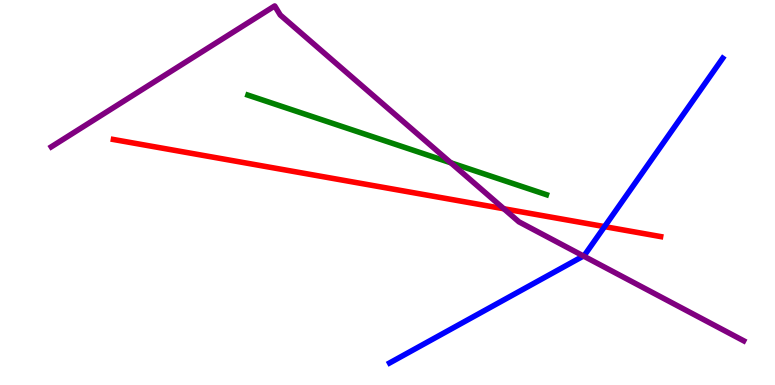[{'lines': ['blue', 'red'], 'intersections': [{'x': 7.8, 'y': 4.11}]}, {'lines': ['green', 'red'], 'intersections': []}, {'lines': ['purple', 'red'], 'intersections': [{'x': 6.5, 'y': 4.58}]}, {'lines': ['blue', 'green'], 'intersections': []}, {'lines': ['blue', 'purple'], 'intersections': [{'x': 7.53, 'y': 3.35}]}, {'lines': ['green', 'purple'], 'intersections': [{'x': 5.82, 'y': 5.77}]}]